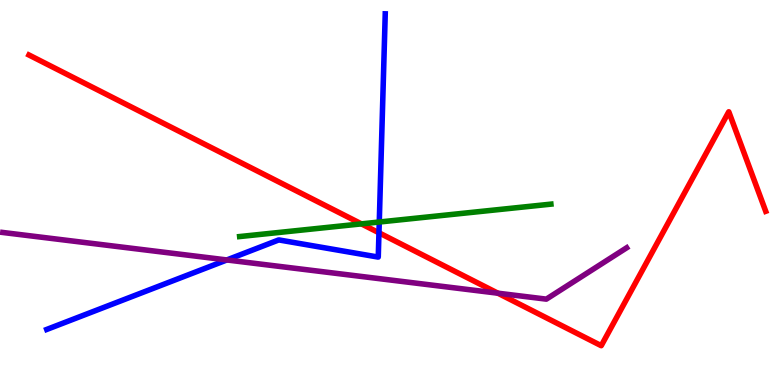[{'lines': ['blue', 'red'], 'intersections': [{'x': 4.89, 'y': 3.95}]}, {'lines': ['green', 'red'], 'intersections': [{'x': 4.66, 'y': 4.19}]}, {'lines': ['purple', 'red'], 'intersections': [{'x': 6.42, 'y': 2.38}]}, {'lines': ['blue', 'green'], 'intersections': [{'x': 4.89, 'y': 4.23}]}, {'lines': ['blue', 'purple'], 'intersections': [{'x': 2.93, 'y': 3.25}]}, {'lines': ['green', 'purple'], 'intersections': []}]